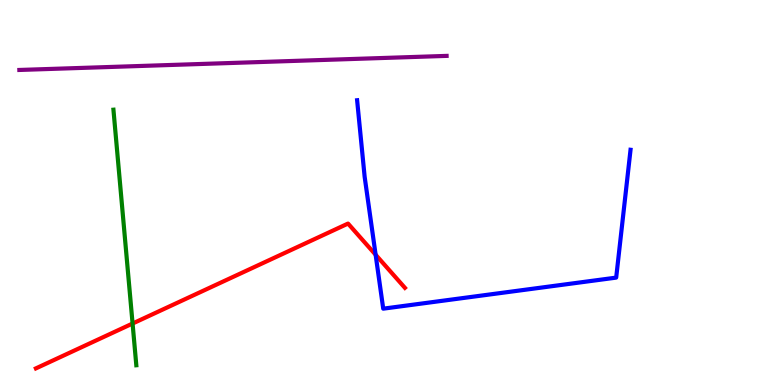[{'lines': ['blue', 'red'], 'intersections': [{'x': 4.85, 'y': 3.38}]}, {'lines': ['green', 'red'], 'intersections': [{'x': 1.71, 'y': 1.6}]}, {'lines': ['purple', 'red'], 'intersections': []}, {'lines': ['blue', 'green'], 'intersections': []}, {'lines': ['blue', 'purple'], 'intersections': []}, {'lines': ['green', 'purple'], 'intersections': []}]